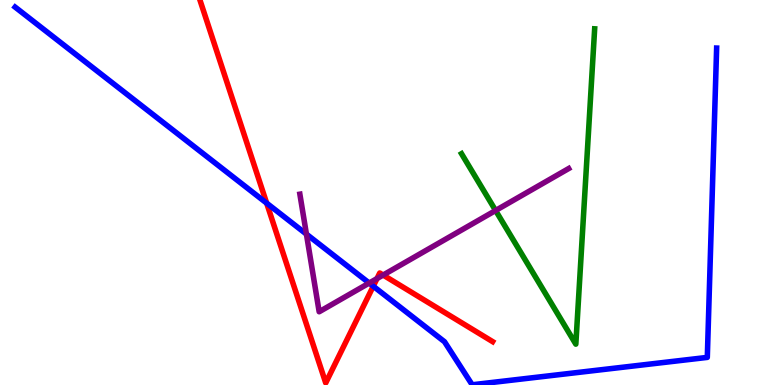[{'lines': ['blue', 'red'], 'intersections': [{'x': 3.44, 'y': 4.72}, {'x': 4.82, 'y': 2.57}]}, {'lines': ['green', 'red'], 'intersections': []}, {'lines': ['purple', 'red'], 'intersections': [{'x': 4.86, 'y': 2.76}, {'x': 4.94, 'y': 2.86}]}, {'lines': ['blue', 'green'], 'intersections': []}, {'lines': ['blue', 'purple'], 'intersections': [{'x': 3.95, 'y': 3.92}, {'x': 4.76, 'y': 2.65}]}, {'lines': ['green', 'purple'], 'intersections': [{'x': 6.39, 'y': 4.53}]}]